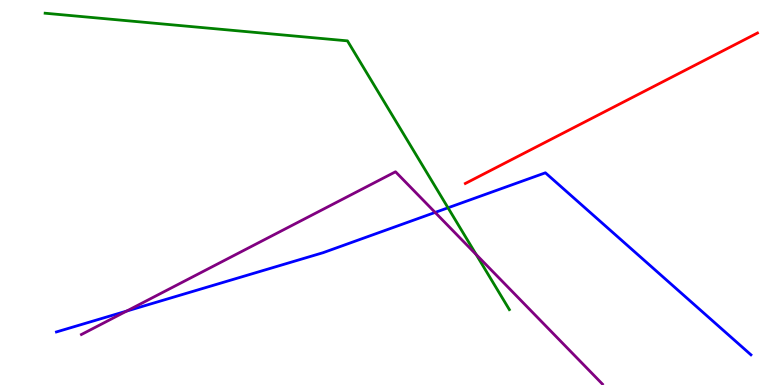[{'lines': ['blue', 'red'], 'intersections': []}, {'lines': ['green', 'red'], 'intersections': []}, {'lines': ['purple', 'red'], 'intersections': []}, {'lines': ['blue', 'green'], 'intersections': [{'x': 5.78, 'y': 4.6}]}, {'lines': ['blue', 'purple'], 'intersections': [{'x': 1.63, 'y': 1.92}, {'x': 5.61, 'y': 4.48}]}, {'lines': ['green', 'purple'], 'intersections': [{'x': 6.14, 'y': 3.39}]}]